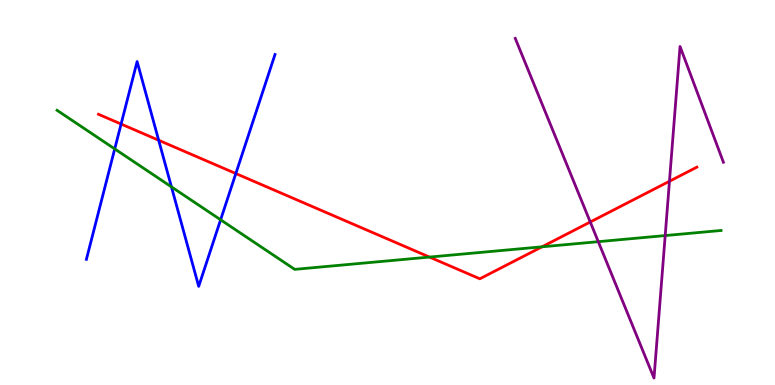[{'lines': ['blue', 'red'], 'intersections': [{'x': 1.56, 'y': 6.78}, {'x': 2.05, 'y': 6.36}, {'x': 3.04, 'y': 5.49}]}, {'lines': ['green', 'red'], 'intersections': [{'x': 5.54, 'y': 3.32}, {'x': 6.99, 'y': 3.59}]}, {'lines': ['purple', 'red'], 'intersections': [{'x': 7.62, 'y': 4.23}, {'x': 8.64, 'y': 5.29}]}, {'lines': ['blue', 'green'], 'intersections': [{'x': 1.48, 'y': 6.13}, {'x': 2.21, 'y': 5.15}, {'x': 2.85, 'y': 4.29}]}, {'lines': ['blue', 'purple'], 'intersections': []}, {'lines': ['green', 'purple'], 'intersections': [{'x': 7.72, 'y': 3.72}, {'x': 8.58, 'y': 3.88}]}]